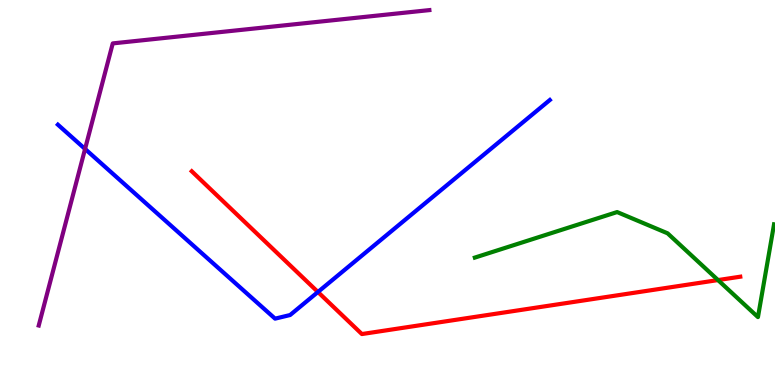[{'lines': ['blue', 'red'], 'intersections': [{'x': 4.1, 'y': 2.42}]}, {'lines': ['green', 'red'], 'intersections': [{'x': 9.26, 'y': 2.73}]}, {'lines': ['purple', 'red'], 'intersections': []}, {'lines': ['blue', 'green'], 'intersections': []}, {'lines': ['blue', 'purple'], 'intersections': [{'x': 1.1, 'y': 6.13}]}, {'lines': ['green', 'purple'], 'intersections': []}]